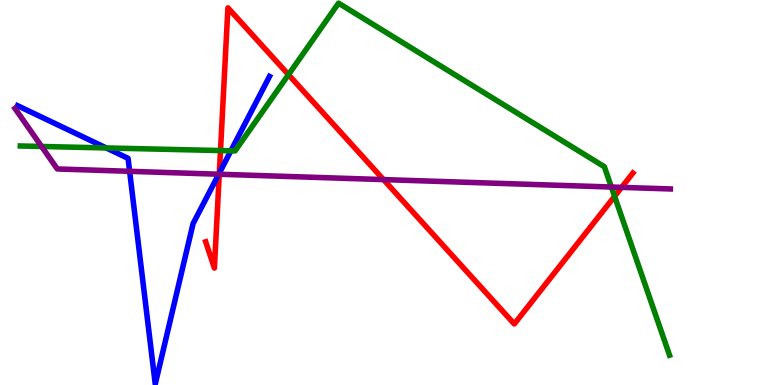[{'lines': ['blue', 'red'], 'intersections': [{'x': 2.83, 'y': 5.5}]}, {'lines': ['green', 'red'], 'intersections': [{'x': 2.85, 'y': 6.09}, {'x': 3.72, 'y': 8.06}, {'x': 7.93, 'y': 4.9}]}, {'lines': ['purple', 'red'], 'intersections': [{'x': 2.83, 'y': 5.47}, {'x': 4.95, 'y': 5.34}, {'x': 8.02, 'y': 5.13}]}, {'lines': ['blue', 'green'], 'intersections': [{'x': 1.37, 'y': 6.16}, {'x': 2.98, 'y': 6.08}]}, {'lines': ['blue', 'purple'], 'intersections': [{'x': 1.67, 'y': 5.55}, {'x': 2.82, 'y': 5.47}]}, {'lines': ['green', 'purple'], 'intersections': [{'x': 0.536, 'y': 6.2}, {'x': 7.89, 'y': 5.14}]}]